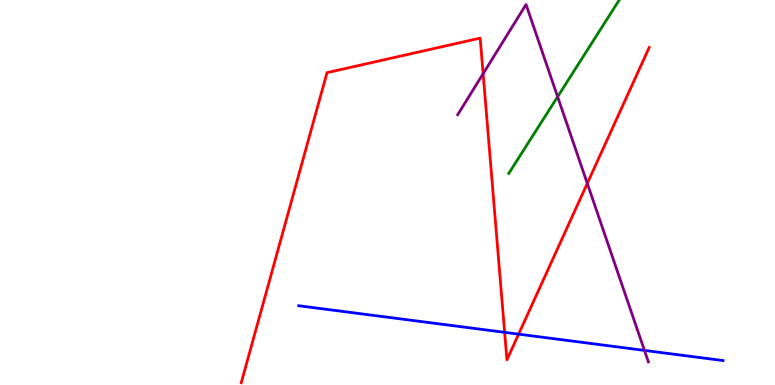[{'lines': ['blue', 'red'], 'intersections': [{'x': 6.51, 'y': 1.37}, {'x': 6.69, 'y': 1.32}]}, {'lines': ['green', 'red'], 'intersections': []}, {'lines': ['purple', 'red'], 'intersections': [{'x': 6.23, 'y': 8.09}, {'x': 7.58, 'y': 5.24}]}, {'lines': ['blue', 'green'], 'intersections': []}, {'lines': ['blue', 'purple'], 'intersections': [{'x': 8.32, 'y': 0.899}]}, {'lines': ['green', 'purple'], 'intersections': [{'x': 7.2, 'y': 7.49}]}]